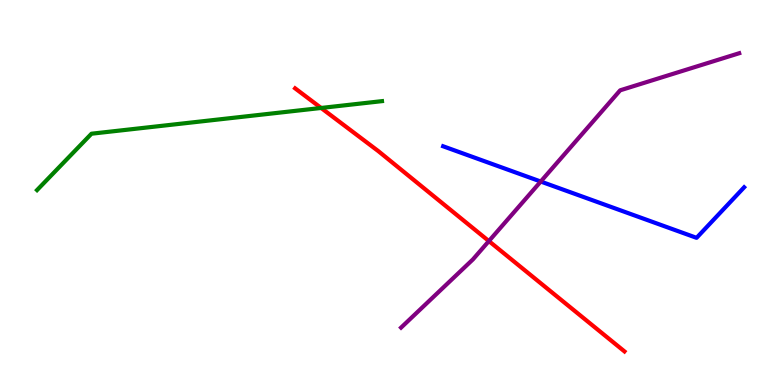[{'lines': ['blue', 'red'], 'intersections': []}, {'lines': ['green', 'red'], 'intersections': [{'x': 4.14, 'y': 7.2}]}, {'lines': ['purple', 'red'], 'intersections': [{'x': 6.31, 'y': 3.74}]}, {'lines': ['blue', 'green'], 'intersections': []}, {'lines': ['blue', 'purple'], 'intersections': [{'x': 6.98, 'y': 5.28}]}, {'lines': ['green', 'purple'], 'intersections': []}]